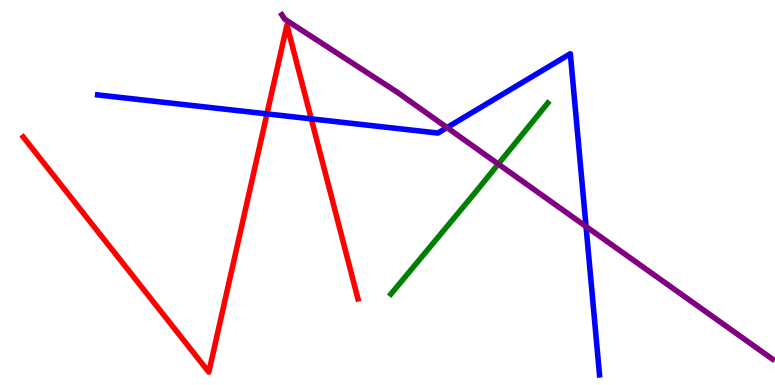[{'lines': ['blue', 'red'], 'intersections': [{'x': 3.44, 'y': 7.04}, {'x': 4.02, 'y': 6.91}]}, {'lines': ['green', 'red'], 'intersections': []}, {'lines': ['purple', 'red'], 'intersections': []}, {'lines': ['blue', 'green'], 'intersections': []}, {'lines': ['blue', 'purple'], 'intersections': [{'x': 5.77, 'y': 6.69}, {'x': 7.56, 'y': 4.12}]}, {'lines': ['green', 'purple'], 'intersections': [{'x': 6.43, 'y': 5.74}]}]